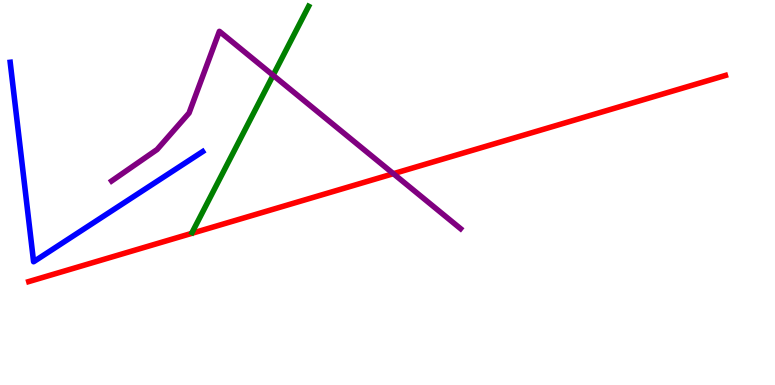[{'lines': ['blue', 'red'], 'intersections': []}, {'lines': ['green', 'red'], 'intersections': []}, {'lines': ['purple', 'red'], 'intersections': [{'x': 5.08, 'y': 5.49}]}, {'lines': ['blue', 'green'], 'intersections': []}, {'lines': ['blue', 'purple'], 'intersections': []}, {'lines': ['green', 'purple'], 'intersections': [{'x': 3.52, 'y': 8.04}]}]